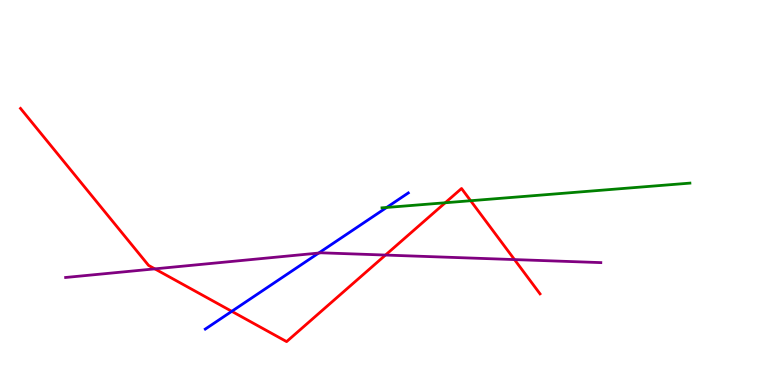[{'lines': ['blue', 'red'], 'intersections': [{'x': 2.99, 'y': 1.91}]}, {'lines': ['green', 'red'], 'intersections': [{'x': 5.74, 'y': 4.73}, {'x': 6.07, 'y': 4.79}]}, {'lines': ['purple', 'red'], 'intersections': [{'x': 2.0, 'y': 3.02}, {'x': 4.97, 'y': 3.38}, {'x': 6.64, 'y': 3.26}]}, {'lines': ['blue', 'green'], 'intersections': [{'x': 4.99, 'y': 4.61}]}, {'lines': ['blue', 'purple'], 'intersections': [{'x': 4.11, 'y': 3.43}]}, {'lines': ['green', 'purple'], 'intersections': []}]